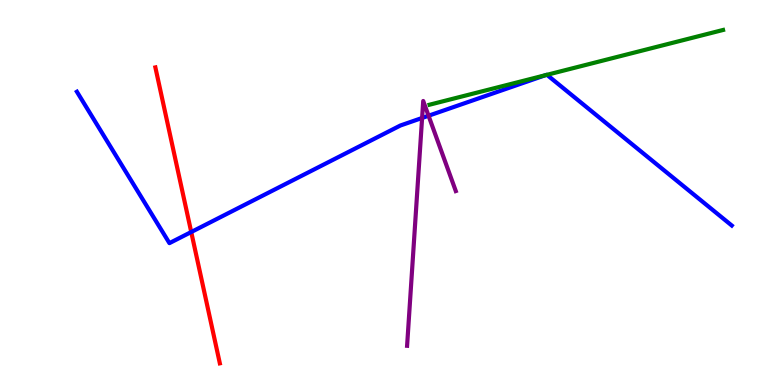[{'lines': ['blue', 'red'], 'intersections': [{'x': 2.47, 'y': 3.97}]}, {'lines': ['green', 'red'], 'intersections': []}, {'lines': ['purple', 'red'], 'intersections': []}, {'lines': ['blue', 'green'], 'intersections': [{'x': 7.04, 'y': 8.05}, {'x': 7.06, 'y': 8.06}]}, {'lines': ['blue', 'purple'], 'intersections': [{'x': 5.45, 'y': 6.94}, {'x': 5.53, 'y': 6.99}]}, {'lines': ['green', 'purple'], 'intersections': []}]